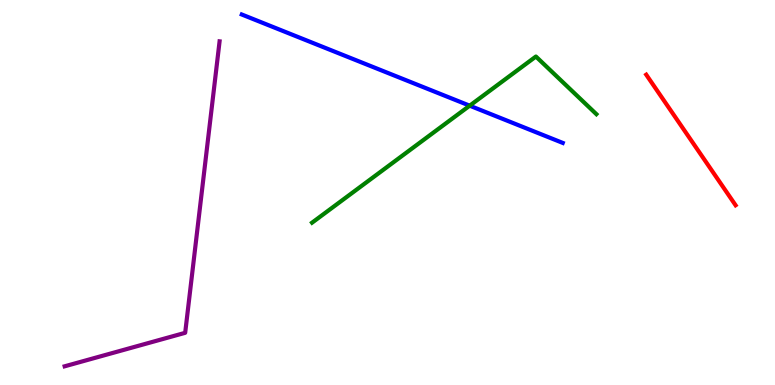[{'lines': ['blue', 'red'], 'intersections': []}, {'lines': ['green', 'red'], 'intersections': []}, {'lines': ['purple', 'red'], 'intersections': []}, {'lines': ['blue', 'green'], 'intersections': [{'x': 6.06, 'y': 7.26}]}, {'lines': ['blue', 'purple'], 'intersections': []}, {'lines': ['green', 'purple'], 'intersections': []}]